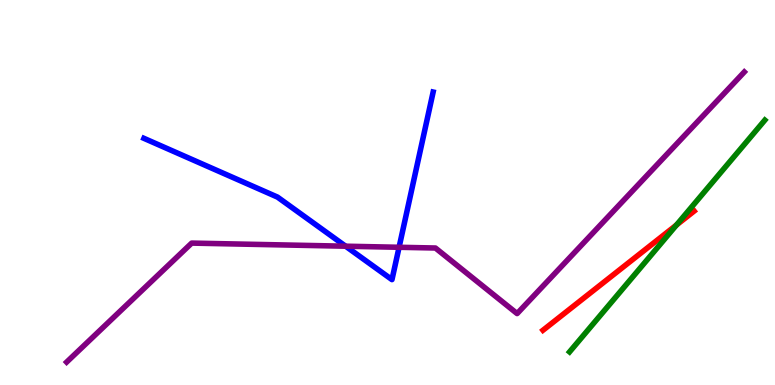[{'lines': ['blue', 'red'], 'intersections': []}, {'lines': ['green', 'red'], 'intersections': [{'x': 8.73, 'y': 4.16}]}, {'lines': ['purple', 'red'], 'intersections': []}, {'lines': ['blue', 'green'], 'intersections': []}, {'lines': ['blue', 'purple'], 'intersections': [{'x': 4.46, 'y': 3.61}, {'x': 5.15, 'y': 3.58}]}, {'lines': ['green', 'purple'], 'intersections': []}]